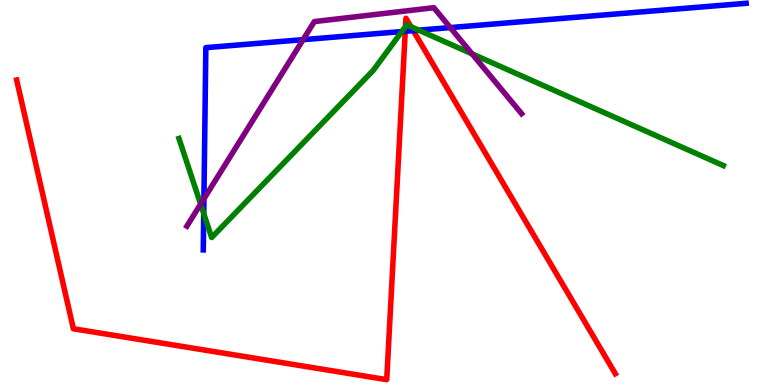[{'lines': ['blue', 'red'], 'intersections': [{'x': 5.23, 'y': 9.19}, {'x': 5.33, 'y': 9.2}]}, {'lines': ['green', 'red'], 'intersections': [{'x': 5.23, 'y': 9.31}, {'x': 5.3, 'y': 9.31}]}, {'lines': ['purple', 'red'], 'intersections': []}, {'lines': ['blue', 'green'], 'intersections': [{'x': 2.63, 'y': 4.45}, {'x': 5.18, 'y': 9.18}, {'x': 5.4, 'y': 9.22}]}, {'lines': ['blue', 'purple'], 'intersections': [{'x': 2.63, 'y': 4.84}, {'x': 3.91, 'y': 8.97}, {'x': 5.81, 'y': 9.28}]}, {'lines': ['green', 'purple'], 'intersections': [{'x': 2.59, 'y': 4.7}, {'x': 6.09, 'y': 8.6}]}]